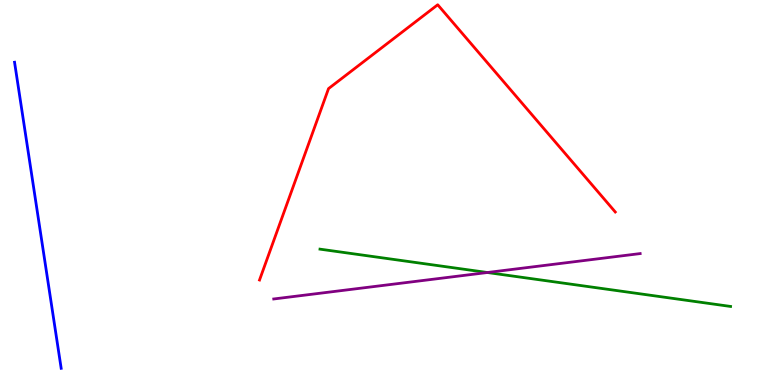[{'lines': ['blue', 'red'], 'intersections': []}, {'lines': ['green', 'red'], 'intersections': []}, {'lines': ['purple', 'red'], 'intersections': []}, {'lines': ['blue', 'green'], 'intersections': []}, {'lines': ['blue', 'purple'], 'intersections': []}, {'lines': ['green', 'purple'], 'intersections': [{'x': 6.29, 'y': 2.92}]}]